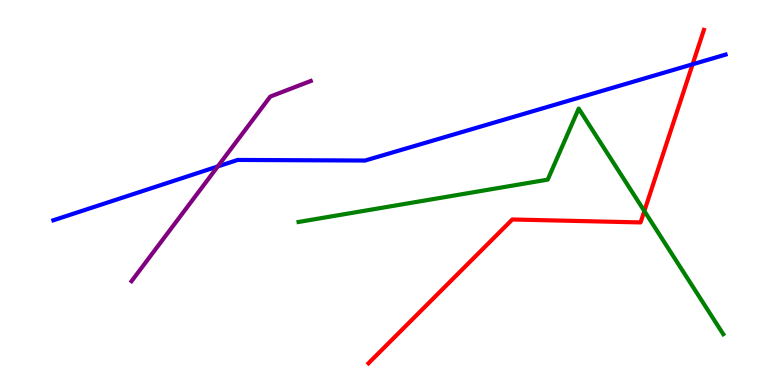[{'lines': ['blue', 'red'], 'intersections': [{'x': 8.94, 'y': 8.33}]}, {'lines': ['green', 'red'], 'intersections': [{'x': 8.31, 'y': 4.52}]}, {'lines': ['purple', 'red'], 'intersections': []}, {'lines': ['blue', 'green'], 'intersections': []}, {'lines': ['blue', 'purple'], 'intersections': [{'x': 2.81, 'y': 5.68}]}, {'lines': ['green', 'purple'], 'intersections': []}]